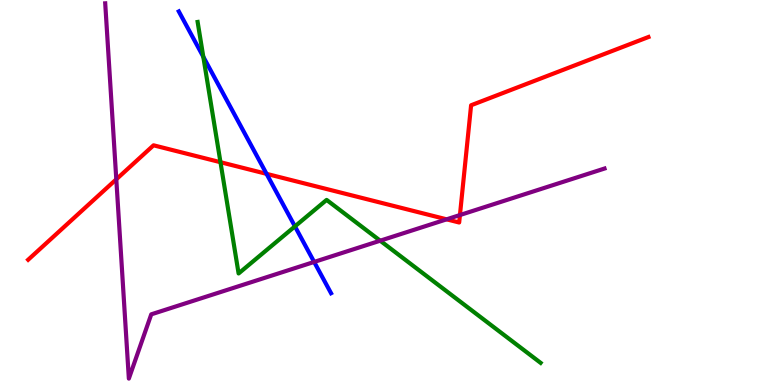[{'lines': ['blue', 'red'], 'intersections': [{'x': 3.44, 'y': 5.48}]}, {'lines': ['green', 'red'], 'intersections': [{'x': 2.84, 'y': 5.79}]}, {'lines': ['purple', 'red'], 'intersections': [{'x': 1.5, 'y': 5.34}, {'x': 5.76, 'y': 4.3}, {'x': 5.93, 'y': 4.41}]}, {'lines': ['blue', 'green'], 'intersections': [{'x': 2.62, 'y': 8.53}, {'x': 3.81, 'y': 4.12}]}, {'lines': ['blue', 'purple'], 'intersections': [{'x': 4.05, 'y': 3.2}]}, {'lines': ['green', 'purple'], 'intersections': [{'x': 4.91, 'y': 3.75}]}]